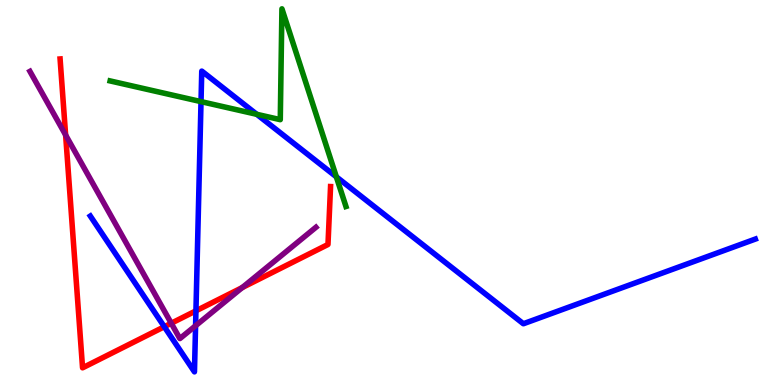[{'lines': ['blue', 'red'], 'intersections': [{'x': 2.12, 'y': 1.51}, {'x': 2.53, 'y': 1.93}]}, {'lines': ['green', 'red'], 'intersections': []}, {'lines': ['purple', 'red'], 'intersections': [{'x': 0.847, 'y': 6.49}, {'x': 2.21, 'y': 1.6}, {'x': 3.13, 'y': 2.53}]}, {'lines': ['blue', 'green'], 'intersections': [{'x': 2.59, 'y': 7.36}, {'x': 3.31, 'y': 7.03}, {'x': 4.34, 'y': 5.41}]}, {'lines': ['blue', 'purple'], 'intersections': [{'x': 2.52, 'y': 1.54}]}, {'lines': ['green', 'purple'], 'intersections': []}]